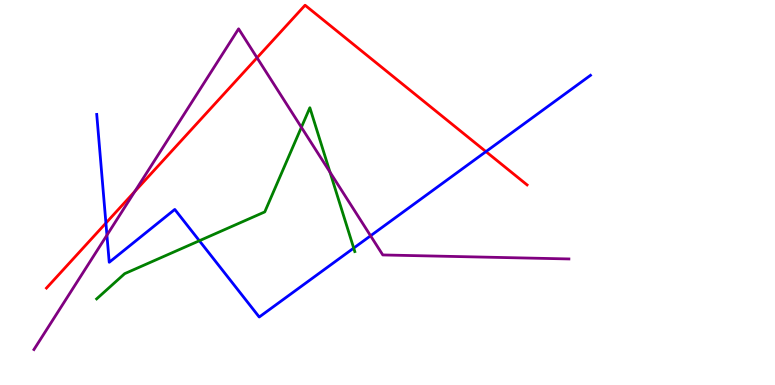[{'lines': ['blue', 'red'], 'intersections': [{'x': 1.37, 'y': 4.21}, {'x': 6.27, 'y': 6.06}]}, {'lines': ['green', 'red'], 'intersections': []}, {'lines': ['purple', 'red'], 'intersections': [{'x': 1.74, 'y': 5.03}, {'x': 3.32, 'y': 8.5}]}, {'lines': ['blue', 'green'], 'intersections': [{'x': 2.57, 'y': 3.75}, {'x': 4.56, 'y': 3.56}]}, {'lines': ['blue', 'purple'], 'intersections': [{'x': 1.38, 'y': 3.89}, {'x': 4.78, 'y': 3.88}]}, {'lines': ['green', 'purple'], 'intersections': [{'x': 3.89, 'y': 6.69}, {'x': 4.26, 'y': 5.53}]}]